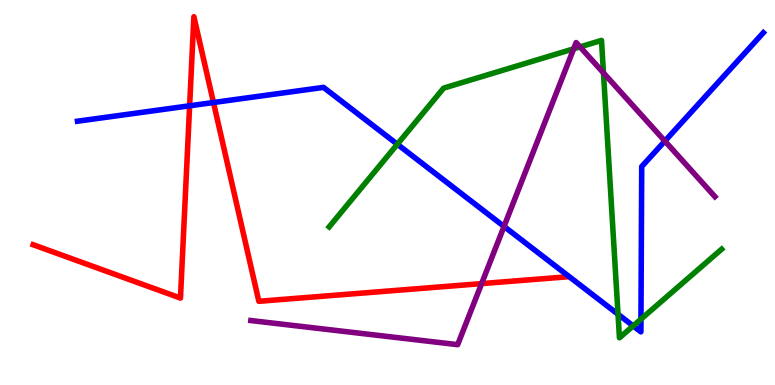[{'lines': ['blue', 'red'], 'intersections': [{'x': 2.45, 'y': 7.25}, {'x': 2.75, 'y': 7.34}]}, {'lines': ['green', 'red'], 'intersections': []}, {'lines': ['purple', 'red'], 'intersections': [{'x': 6.21, 'y': 2.63}]}, {'lines': ['blue', 'green'], 'intersections': [{'x': 5.13, 'y': 6.25}, {'x': 7.97, 'y': 1.84}, {'x': 8.17, 'y': 1.53}, {'x': 8.27, 'y': 1.71}]}, {'lines': ['blue', 'purple'], 'intersections': [{'x': 6.5, 'y': 4.12}, {'x': 8.58, 'y': 6.34}]}, {'lines': ['green', 'purple'], 'intersections': [{'x': 7.4, 'y': 8.73}, {'x': 7.48, 'y': 8.78}, {'x': 7.79, 'y': 8.11}]}]